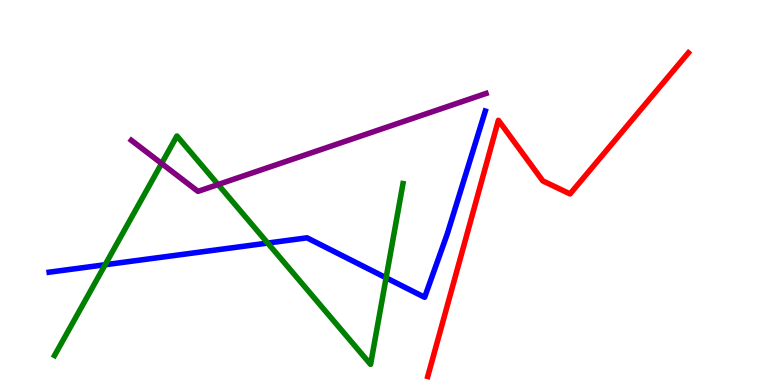[{'lines': ['blue', 'red'], 'intersections': []}, {'lines': ['green', 'red'], 'intersections': []}, {'lines': ['purple', 'red'], 'intersections': []}, {'lines': ['blue', 'green'], 'intersections': [{'x': 1.36, 'y': 3.12}, {'x': 3.45, 'y': 3.69}, {'x': 4.98, 'y': 2.78}]}, {'lines': ['blue', 'purple'], 'intersections': []}, {'lines': ['green', 'purple'], 'intersections': [{'x': 2.09, 'y': 5.75}, {'x': 2.81, 'y': 5.21}]}]